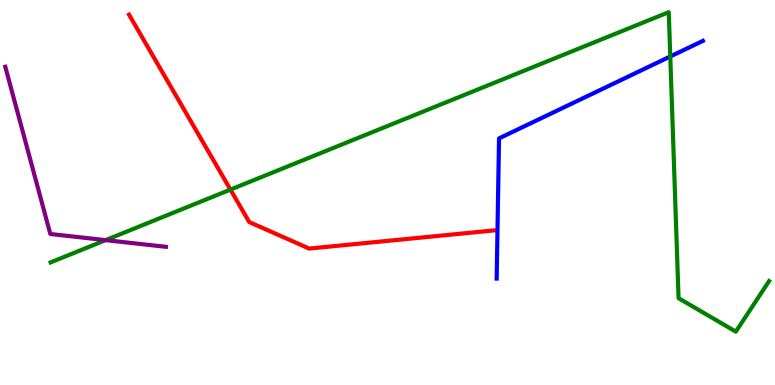[{'lines': ['blue', 'red'], 'intersections': []}, {'lines': ['green', 'red'], 'intersections': [{'x': 2.97, 'y': 5.08}]}, {'lines': ['purple', 'red'], 'intersections': []}, {'lines': ['blue', 'green'], 'intersections': [{'x': 8.65, 'y': 8.53}]}, {'lines': ['blue', 'purple'], 'intersections': []}, {'lines': ['green', 'purple'], 'intersections': [{'x': 1.36, 'y': 3.76}]}]